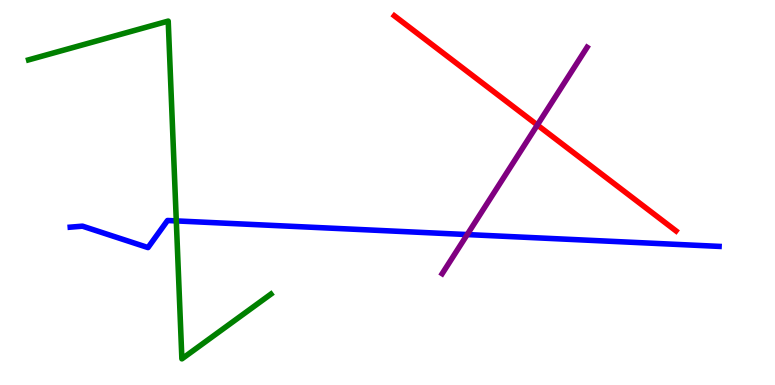[{'lines': ['blue', 'red'], 'intersections': []}, {'lines': ['green', 'red'], 'intersections': []}, {'lines': ['purple', 'red'], 'intersections': [{'x': 6.93, 'y': 6.75}]}, {'lines': ['blue', 'green'], 'intersections': [{'x': 2.27, 'y': 4.26}]}, {'lines': ['blue', 'purple'], 'intersections': [{'x': 6.03, 'y': 3.91}]}, {'lines': ['green', 'purple'], 'intersections': []}]